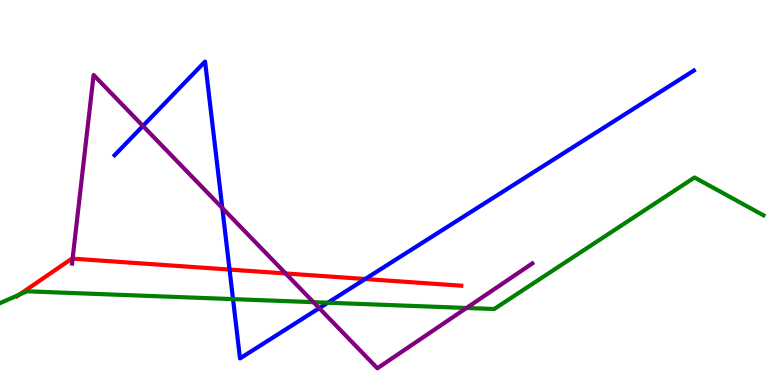[{'lines': ['blue', 'red'], 'intersections': [{'x': 2.96, 'y': 3.0}, {'x': 4.71, 'y': 2.75}]}, {'lines': ['green', 'red'], 'intersections': [{'x': 0.248, 'y': 2.35}]}, {'lines': ['purple', 'red'], 'intersections': [{'x': 0.937, 'y': 3.28}, {'x': 3.69, 'y': 2.9}]}, {'lines': ['blue', 'green'], 'intersections': [{'x': 3.01, 'y': 2.23}, {'x': 4.23, 'y': 2.14}]}, {'lines': ['blue', 'purple'], 'intersections': [{'x': 1.84, 'y': 6.73}, {'x': 2.87, 'y': 4.6}, {'x': 4.12, 'y': 2.0}]}, {'lines': ['green', 'purple'], 'intersections': [{'x': 4.04, 'y': 2.15}, {'x': 6.02, 'y': 2.0}]}]